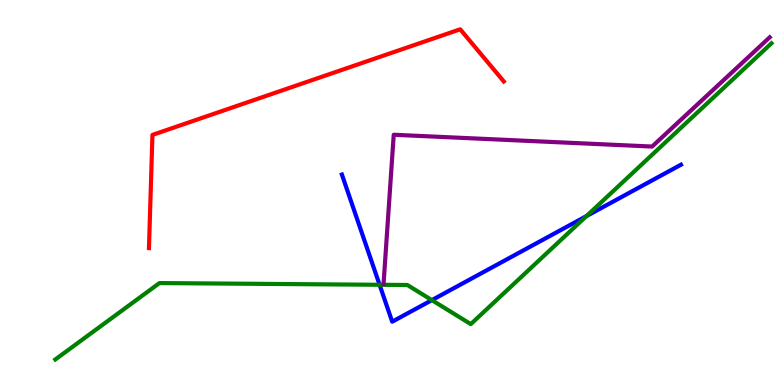[{'lines': ['blue', 'red'], 'intersections': []}, {'lines': ['green', 'red'], 'intersections': []}, {'lines': ['purple', 'red'], 'intersections': []}, {'lines': ['blue', 'green'], 'intersections': [{'x': 4.9, 'y': 2.6}, {'x': 5.57, 'y': 2.2}, {'x': 7.57, 'y': 4.39}]}, {'lines': ['blue', 'purple'], 'intersections': []}, {'lines': ['green', 'purple'], 'intersections': []}]